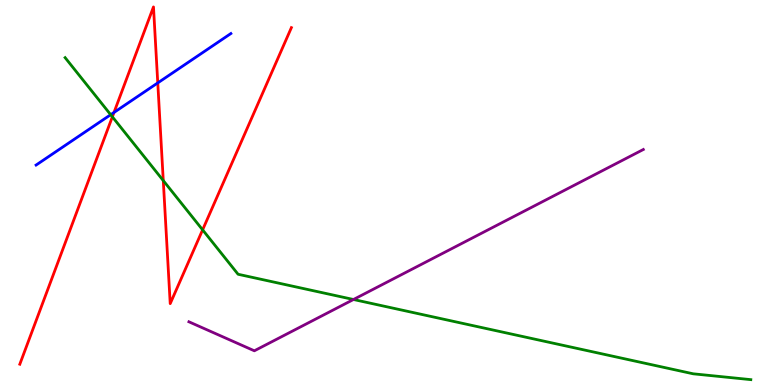[{'lines': ['blue', 'red'], 'intersections': [{'x': 1.47, 'y': 7.08}, {'x': 2.04, 'y': 7.85}]}, {'lines': ['green', 'red'], 'intersections': [{'x': 1.45, 'y': 6.97}, {'x': 2.11, 'y': 5.31}, {'x': 2.61, 'y': 4.03}]}, {'lines': ['purple', 'red'], 'intersections': []}, {'lines': ['blue', 'green'], 'intersections': [{'x': 1.43, 'y': 7.02}]}, {'lines': ['blue', 'purple'], 'intersections': []}, {'lines': ['green', 'purple'], 'intersections': [{'x': 4.56, 'y': 2.22}]}]